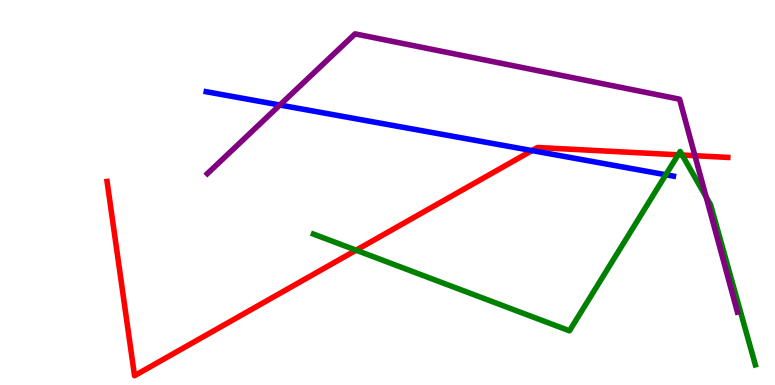[{'lines': ['blue', 'red'], 'intersections': [{'x': 6.86, 'y': 6.09}]}, {'lines': ['green', 'red'], 'intersections': [{'x': 4.59, 'y': 3.5}, {'x': 8.75, 'y': 5.98}, {'x': 8.8, 'y': 5.97}]}, {'lines': ['purple', 'red'], 'intersections': [{'x': 8.97, 'y': 5.96}]}, {'lines': ['blue', 'green'], 'intersections': [{'x': 8.59, 'y': 5.46}]}, {'lines': ['blue', 'purple'], 'intersections': [{'x': 3.61, 'y': 7.27}]}, {'lines': ['green', 'purple'], 'intersections': [{'x': 9.11, 'y': 4.88}]}]